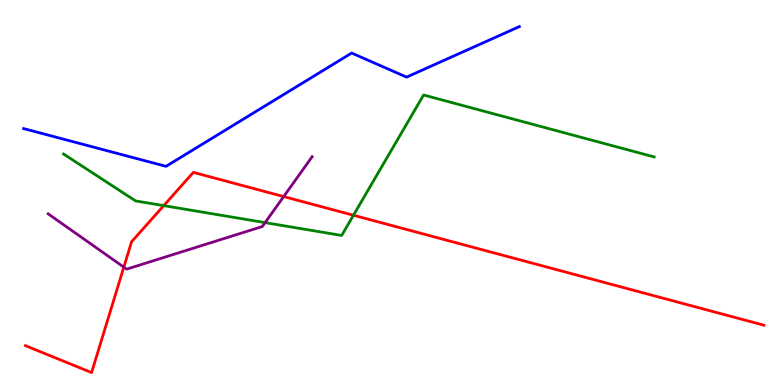[{'lines': ['blue', 'red'], 'intersections': []}, {'lines': ['green', 'red'], 'intersections': [{'x': 2.11, 'y': 4.66}, {'x': 4.56, 'y': 4.41}]}, {'lines': ['purple', 'red'], 'intersections': [{'x': 1.6, 'y': 3.06}, {'x': 3.66, 'y': 4.89}]}, {'lines': ['blue', 'green'], 'intersections': []}, {'lines': ['blue', 'purple'], 'intersections': []}, {'lines': ['green', 'purple'], 'intersections': [{'x': 3.42, 'y': 4.22}]}]